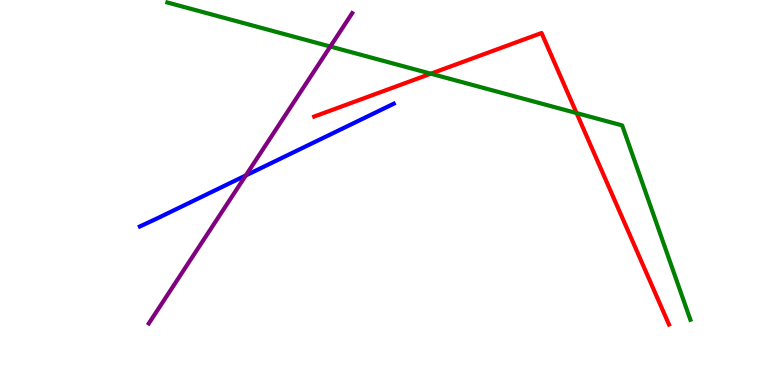[{'lines': ['blue', 'red'], 'intersections': []}, {'lines': ['green', 'red'], 'intersections': [{'x': 5.56, 'y': 8.09}, {'x': 7.44, 'y': 7.06}]}, {'lines': ['purple', 'red'], 'intersections': []}, {'lines': ['blue', 'green'], 'intersections': []}, {'lines': ['blue', 'purple'], 'intersections': [{'x': 3.17, 'y': 5.44}]}, {'lines': ['green', 'purple'], 'intersections': [{'x': 4.26, 'y': 8.79}]}]